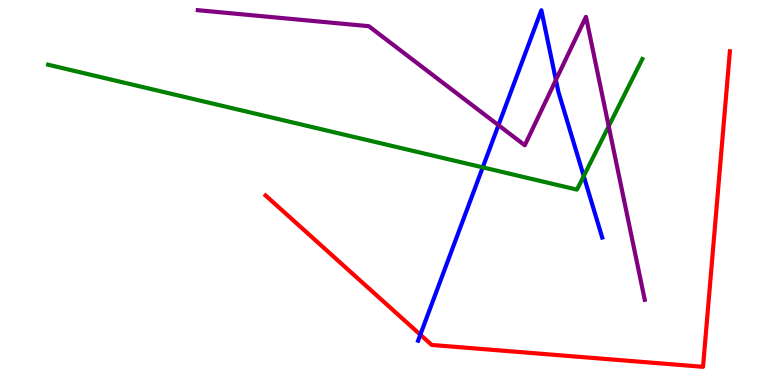[{'lines': ['blue', 'red'], 'intersections': [{'x': 5.42, 'y': 1.31}]}, {'lines': ['green', 'red'], 'intersections': []}, {'lines': ['purple', 'red'], 'intersections': []}, {'lines': ['blue', 'green'], 'intersections': [{'x': 6.23, 'y': 5.65}, {'x': 7.53, 'y': 5.43}]}, {'lines': ['blue', 'purple'], 'intersections': [{'x': 6.43, 'y': 6.75}, {'x': 7.17, 'y': 7.92}]}, {'lines': ['green', 'purple'], 'intersections': [{'x': 7.85, 'y': 6.72}]}]